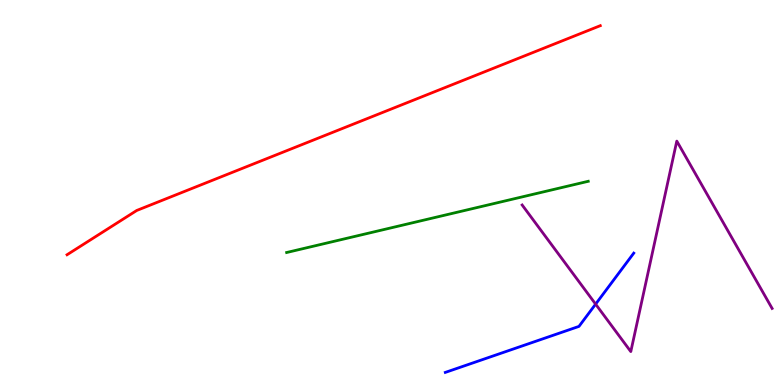[{'lines': ['blue', 'red'], 'intersections': []}, {'lines': ['green', 'red'], 'intersections': []}, {'lines': ['purple', 'red'], 'intersections': []}, {'lines': ['blue', 'green'], 'intersections': []}, {'lines': ['blue', 'purple'], 'intersections': [{'x': 7.69, 'y': 2.1}]}, {'lines': ['green', 'purple'], 'intersections': []}]